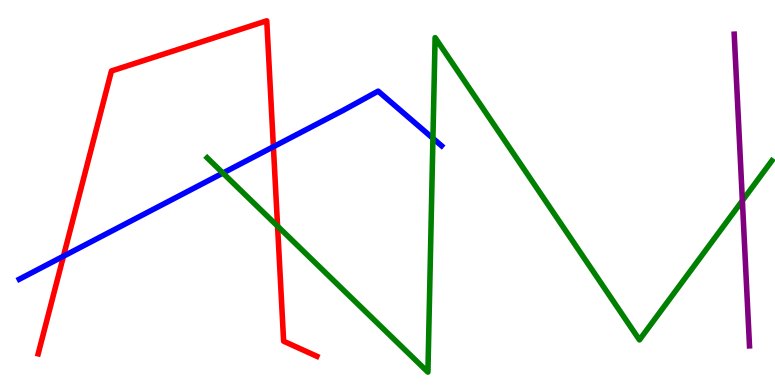[{'lines': ['blue', 'red'], 'intersections': [{'x': 0.819, 'y': 3.35}, {'x': 3.53, 'y': 6.19}]}, {'lines': ['green', 'red'], 'intersections': [{'x': 3.58, 'y': 4.13}]}, {'lines': ['purple', 'red'], 'intersections': []}, {'lines': ['blue', 'green'], 'intersections': [{'x': 2.88, 'y': 5.5}, {'x': 5.59, 'y': 6.41}]}, {'lines': ['blue', 'purple'], 'intersections': []}, {'lines': ['green', 'purple'], 'intersections': [{'x': 9.58, 'y': 4.79}]}]